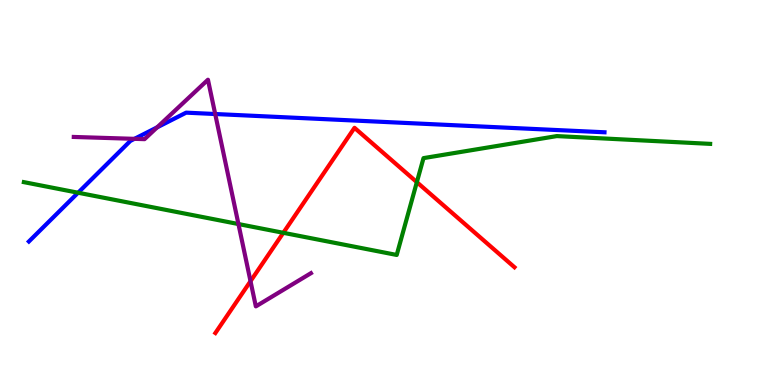[{'lines': ['blue', 'red'], 'intersections': []}, {'lines': ['green', 'red'], 'intersections': [{'x': 3.66, 'y': 3.95}, {'x': 5.38, 'y': 5.27}]}, {'lines': ['purple', 'red'], 'intersections': [{'x': 3.23, 'y': 2.7}]}, {'lines': ['blue', 'green'], 'intersections': [{'x': 1.01, 'y': 4.99}]}, {'lines': ['blue', 'purple'], 'intersections': [{'x': 1.73, 'y': 6.39}, {'x': 2.03, 'y': 6.69}, {'x': 2.78, 'y': 7.04}]}, {'lines': ['green', 'purple'], 'intersections': [{'x': 3.08, 'y': 4.18}]}]